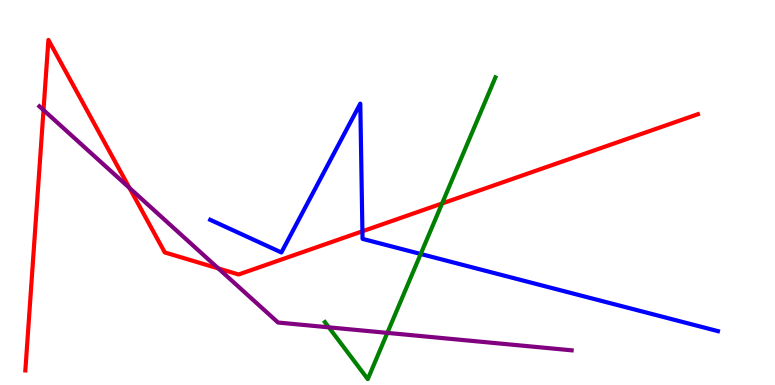[{'lines': ['blue', 'red'], 'intersections': [{'x': 4.68, 'y': 3.99}]}, {'lines': ['green', 'red'], 'intersections': [{'x': 5.7, 'y': 4.71}]}, {'lines': ['purple', 'red'], 'intersections': [{'x': 0.561, 'y': 7.14}, {'x': 1.67, 'y': 5.12}, {'x': 2.82, 'y': 3.03}]}, {'lines': ['blue', 'green'], 'intersections': [{'x': 5.43, 'y': 3.4}]}, {'lines': ['blue', 'purple'], 'intersections': []}, {'lines': ['green', 'purple'], 'intersections': [{'x': 4.24, 'y': 1.5}, {'x': 5.0, 'y': 1.35}]}]